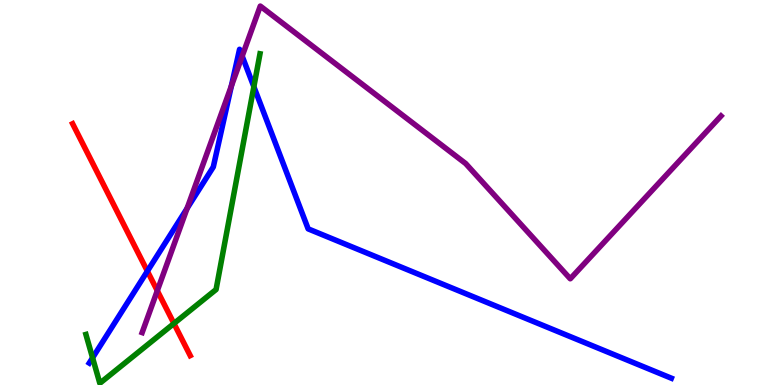[{'lines': ['blue', 'red'], 'intersections': [{'x': 1.9, 'y': 2.96}]}, {'lines': ['green', 'red'], 'intersections': [{'x': 2.24, 'y': 1.6}]}, {'lines': ['purple', 'red'], 'intersections': [{'x': 2.03, 'y': 2.45}]}, {'lines': ['blue', 'green'], 'intersections': [{'x': 1.19, 'y': 0.706}, {'x': 3.28, 'y': 7.75}]}, {'lines': ['blue', 'purple'], 'intersections': [{'x': 2.41, 'y': 4.59}, {'x': 2.99, 'y': 7.77}, {'x': 3.12, 'y': 8.54}]}, {'lines': ['green', 'purple'], 'intersections': []}]